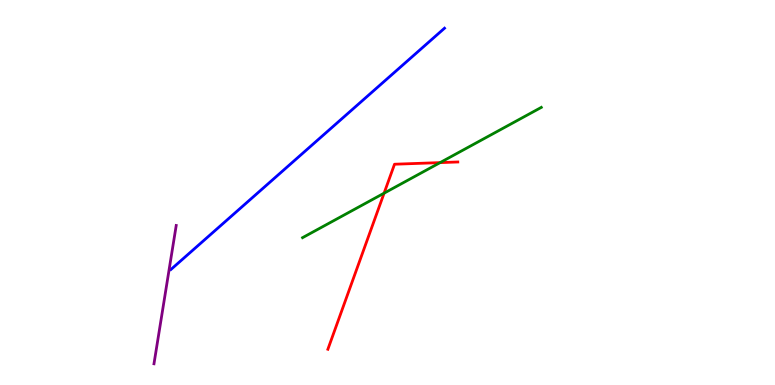[{'lines': ['blue', 'red'], 'intersections': []}, {'lines': ['green', 'red'], 'intersections': [{'x': 4.96, 'y': 4.98}, {'x': 5.68, 'y': 5.78}]}, {'lines': ['purple', 'red'], 'intersections': []}, {'lines': ['blue', 'green'], 'intersections': []}, {'lines': ['blue', 'purple'], 'intersections': []}, {'lines': ['green', 'purple'], 'intersections': []}]